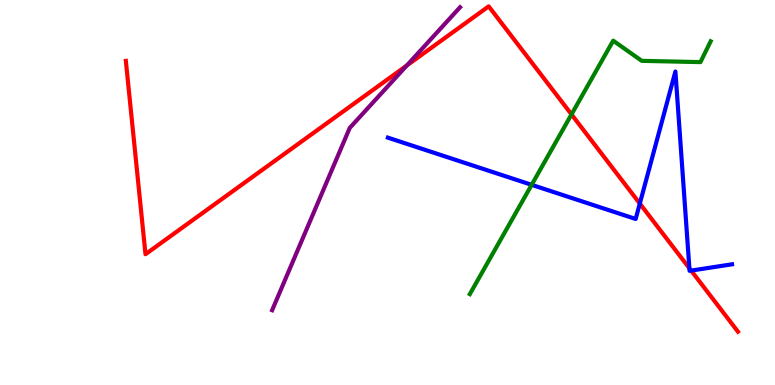[{'lines': ['blue', 'red'], 'intersections': [{'x': 8.26, 'y': 4.71}, {'x': 8.9, 'y': 3.03}, {'x': 8.92, 'y': 2.97}]}, {'lines': ['green', 'red'], 'intersections': [{'x': 7.37, 'y': 7.03}]}, {'lines': ['purple', 'red'], 'intersections': [{'x': 5.25, 'y': 8.3}]}, {'lines': ['blue', 'green'], 'intersections': [{'x': 6.86, 'y': 5.2}]}, {'lines': ['blue', 'purple'], 'intersections': []}, {'lines': ['green', 'purple'], 'intersections': []}]